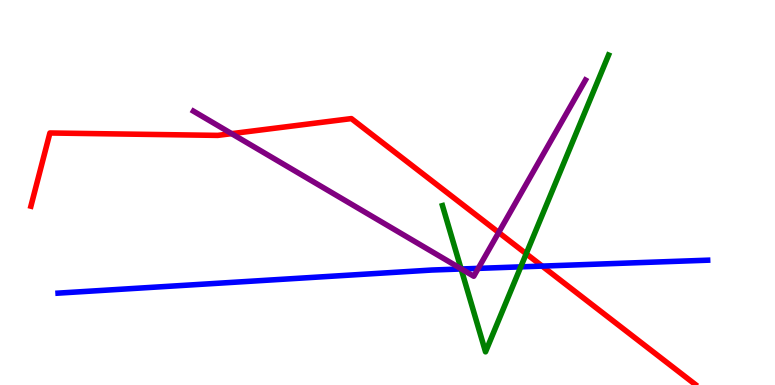[{'lines': ['blue', 'red'], 'intersections': [{'x': 7.0, 'y': 3.09}]}, {'lines': ['green', 'red'], 'intersections': [{'x': 6.79, 'y': 3.41}]}, {'lines': ['purple', 'red'], 'intersections': [{'x': 2.99, 'y': 6.53}, {'x': 6.43, 'y': 3.96}]}, {'lines': ['blue', 'green'], 'intersections': [{'x': 5.95, 'y': 3.01}, {'x': 6.72, 'y': 3.07}]}, {'lines': ['blue', 'purple'], 'intersections': [{'x': 5.95, 'y': 3.01}, {'x': 6.17, 'y': 3.03}]}, {'lines': ['green', 'purple'], 'intersections': [{'x': 5.95, 'y': 3.02}]}]